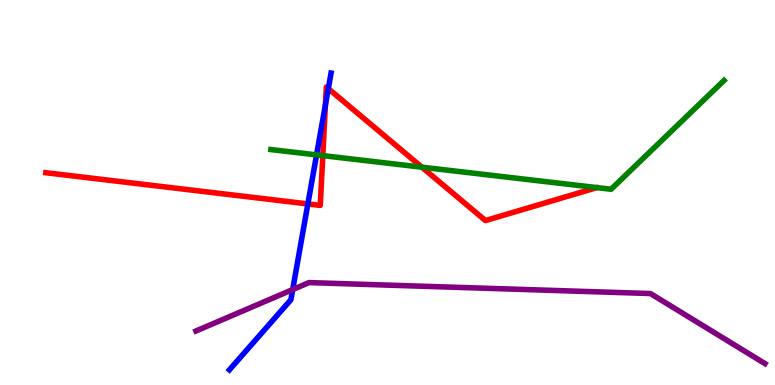[{'lines': ['blue', 'red'], 'intersections': [{'x': 3.97, 'y': 4.7}, {'x': 4.2, 'y': 7.27}, {'x': 4.24, 'y': 7.7}]}, {'lines': ['green', 'red'], 'intersections': [{'x': 4.17, 'y': 5.96}, {'x': 5.44, 'y': 5.66}]}, {'lines': ['purple', 'red'], 'intersections': []}, {'lines': ['blue', 'green'], 'intersections': [{'x': 4.08, 'y': 5.98}]}, {'lines': ['blue', 'purple'], 'intersections': [{'x': 3.78, 'y': 2.48}]}, {'lines': ['green', 'purple'], 'intersections': []}]